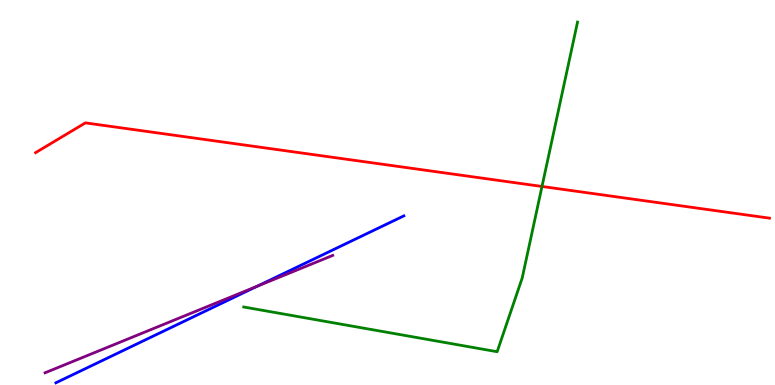[{'lines': ['blue', 'red'], 'intersections': []}, {'lines': ['green', 'red'], 'intersections': [{'x': 6.99, 'y': 5.16}]}, {'lines': ['purple', 'red'], 'intersections': []}, {'lines': ['blue', 'green'], 'intersections': []}, {'lines': ['blue', 'purple'], 'intersections': [{'x': 3.32, 'y': 2.56}]}, {'lines': ['green', 'purple'], 'intersections': []}]